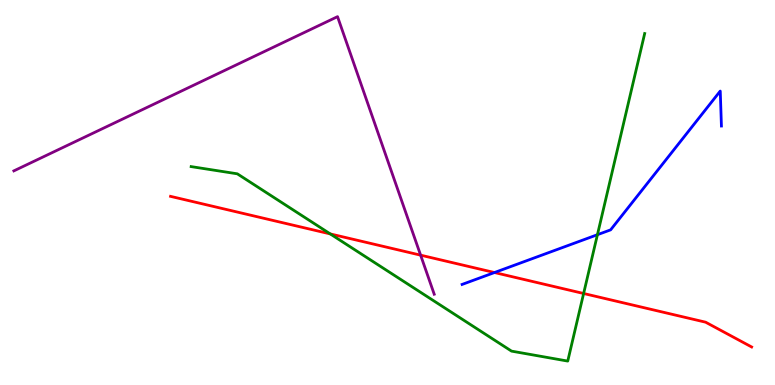[{'lines': ['blue', 'red'], 'intersections': [{'x': 6.38, 'y': 2.92}]}, {'lines': ['green', 'red'], 'intersections': [{'x': 4.26, 'y': 3.92}, {'x': 7.53, 'y': 2.38}]}, {'lines': ['purple', 'red'], 'intersections': [{'x': 5.43, 'y': 3.37}]}, {'lines': ['blue', 'green'], 'intersections': [{'x': 7.71, 'y': 3.9}]}, {'lines': ['blue', 'purple'], 'intersections': []}, {'lines': ['green', 'purple'], 'intersections': []}]